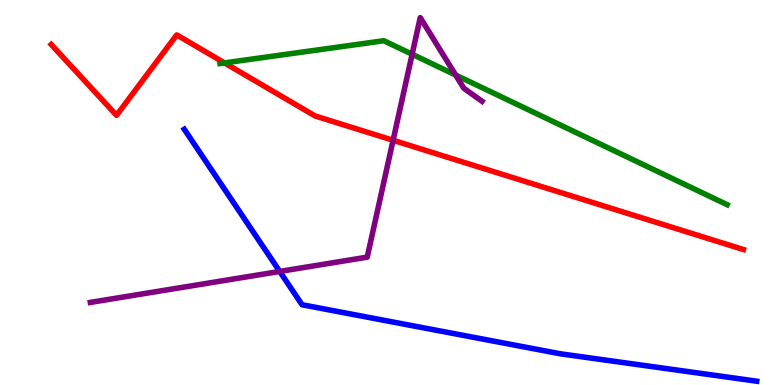[{'lines': ['blue', 'red'], 'intersections': []}, {'lines': ['green', 'red'], 'intersections': [{'x': 2.9, 'y': 8.37}]}, {'lines': ['purple', 'red'], 'intersections': [{'x': 5.07, 'y': 6.36}]}, {'lines': ['blue', 'green'], 'intersections': []}, {'lines': ['blue', 'purple'], 'intersections': [{'x': 3.61, 'y': 2.95}]}, {'lines': ['green', 'purple'], 'intersections': [{'x': 5.32, 'y': 8.59}, {'x': 5.88, 'y': 8.05}]}]